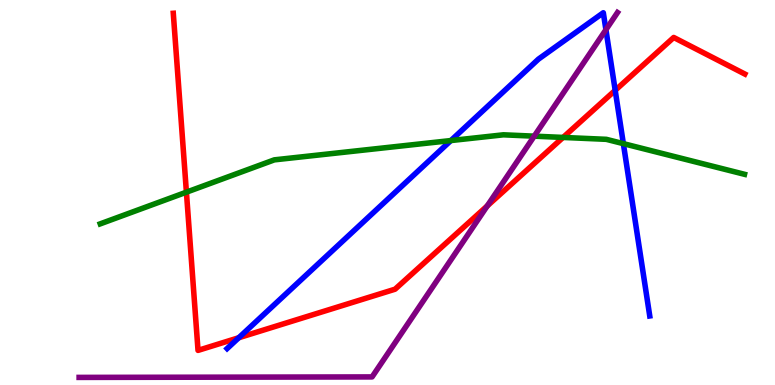[{'lines': ['blue', 'red'], 'intersections': [{'x': 3.08, 'y': 1.23}, {'x': 7.94, 'y': 7.65}]}, {'lines': ['green', 'red'], 'intersections': [{'x': 2.41, 'y': 5.01}, {'x': 7.27, 'y': 6.43}]}, {'lines': ['purple', 'red'], 'intersections': [{'x': 6.29, 'y': 4.65}]}, {'lines': ['blue', 'green'], 'intersections': [{'x': 5.82, 'y': 6.35}, {'x': 8.04, 'y': 6.27}]}, {'lines': ['blue', 'purple'], 'intersections': [{'x': 7.82, 'y': 9.23}]}, {'lines': ['green', 'purple'], 'intersections': [{'x': 6.89, 'y': 6.46}]}]